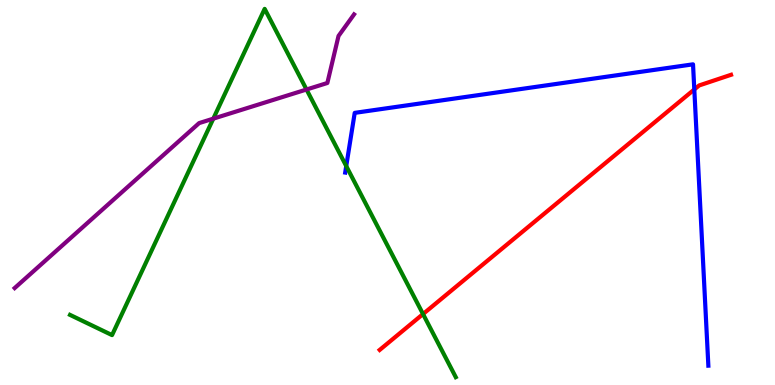[{'lines': ['blue', 'red'], 'intersections': [{'x': 8.96, 'y': 7.68}]}, {'lines': ['green', 'red'], 'intersections': [{'x': 5.46, 'y': 1.84}]}, {'lines': ['purple', 'red'], 'intersections': []}, {'lines': ['blue', 'green'], 'intersections': [{'x': 4.47, 'y': 5.69}]}, {'lines': ['blue', 'purple'], 'intersections': []}, {'lines': ['green', 'purple'], 'intersections': [{'x': 2.75, 'y': 6.92}, {'x': 3.96, 'y': 7.68}]}]